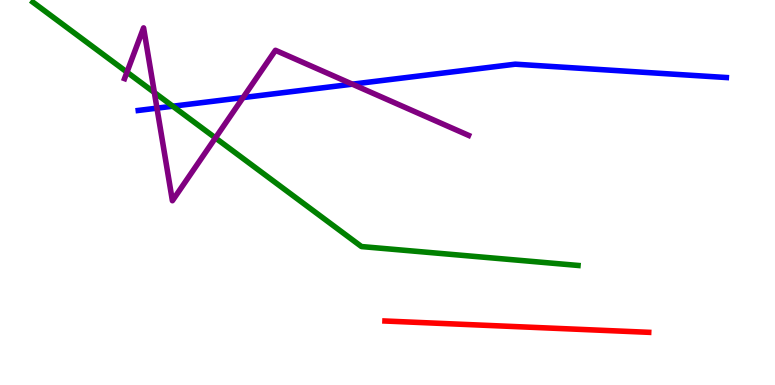[{'lines': ['blue', 'red'], 'intersections': []}, {'lines': ['green', 'red'], 'intersections': []}, {'lines': ['purple', 'red'], 'intersections': []}, {'lines': ['blue', 'green'], 'intersections': [{'x': 2.23, 'y': 7.24}]}, {'lines': ['blue', 'purple'], 'intersections': [{'x': 2.03, 'y': 7.19}, {'x': 3.14, 'y': 7.47}, {'x': 4.55, 'y': 7.81}]}, {'lines': ['green', 'purple'], 'intersections': [{'x': 1.64, 'y': 8.13}, {'x': 1.99, 'y': 7.6}, {'x': 2.78, 'y': 6.42}]}]